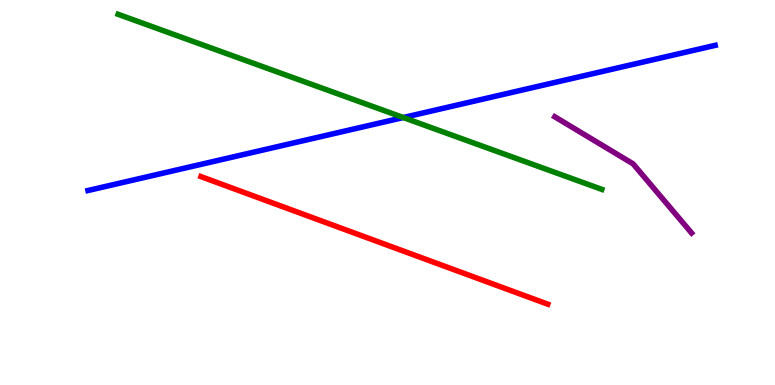[{'lines': ['blue', 'red'], 'intersections': []}, {'lines': ['green', 'red'], 'intersections': []}, {'lines': ['purple', 'red'], 'intersections': []}, {'lines': ['blue', 'green'], 'intersections': [{'x': 5.2, 'y': 6.95}]}, {'lines': ['blue', 'purple'], 'intersections': []}, {'lines': ['green', 'purple'], 'intersections': []}]